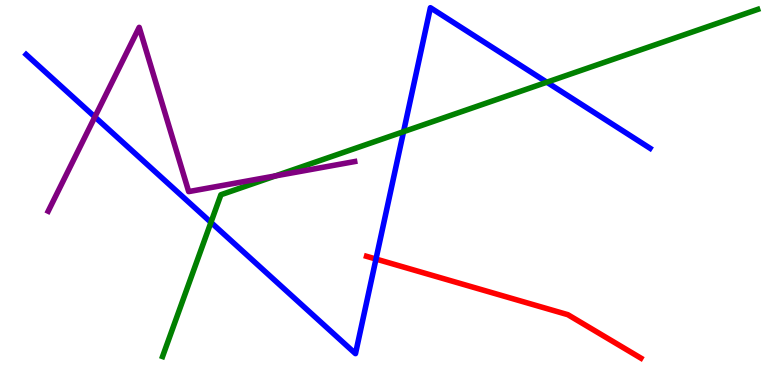[{'lines': ['blue', 'red'], 'intersections': [{'x': 4.85, 'y': 3.27}]}, {'lines': ['green', 'red'], 'intersections': []}, {'lines': ['purple', 'red'], 'intersections': []}, {'lines': ['blue', 'green'], 'intersections': [{'x': 2.72, 'y': 4.22}, {'x': 5.21, 'y': 6.58}, {'x': 7.06, 'y': 7.86}]}, {'lines': ['blue', 'purple'], 'intersections': [{'x': 1.22, 'y': 6.96}]}, {'lines': ['green', 'purple'], 'intersections': [{'x': 3.55, 'y': 5.43}]}]